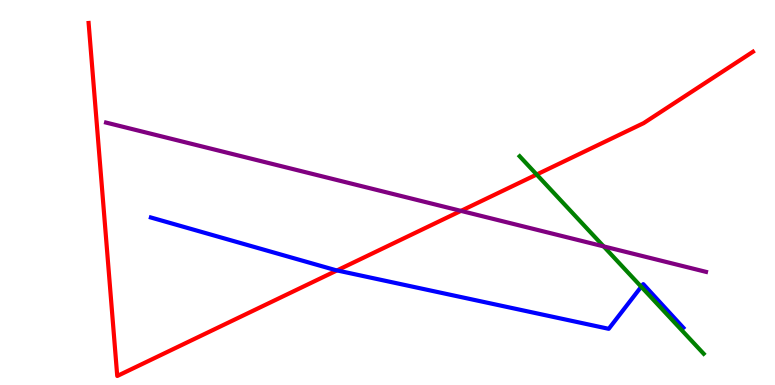[{'lines': ['blue', 'red'], 'intersections': [{'x': 4.35, 'y': 2.98}]}, {'lines': ['green', 'red'], 'intersections': [{'x': 6.92, 'y': 5.47}]}, {'lines': ['purple', 'red'], 'intersections': [{'x': 5.95, 'y': 4.52}]}, {'lines': ['blue', 'green'], 'intersections': [{'x': 8.27, 'y': 2.55}]}, {'lines': ['blue', 'purple'], 'intersections': []}, {'lines': ['green', 'purple'], 'intersections': [{'x': 7.79, 'y': 3.6}]}]